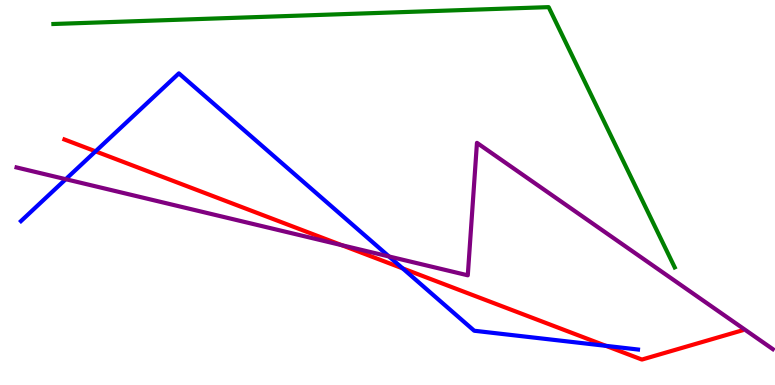[{'lines': ['blue', 'red'], 'intersections': [{'x': 1.23, 'y': 6.07}, {'x': 5.2, 'y': 3.03}, {'x': 7.82, 'y': 1.02}]}, {'lines': ['green', 'red'], 'intersections': []}, {'lines': ['purple', 'red'], 'intersections': [{'x': 4.41, 'y': 3.63}]}, {'lines': ['blue', 'green'], 'intersections': []}, {'lines': ['blue', 'purple'], 'intersections': [{'x': 0.848, 'y': 5.35}, {'x': 5.02, 'y': 3.34}]}, {'lines': ['green', 'purple'], 'intersections': []}]